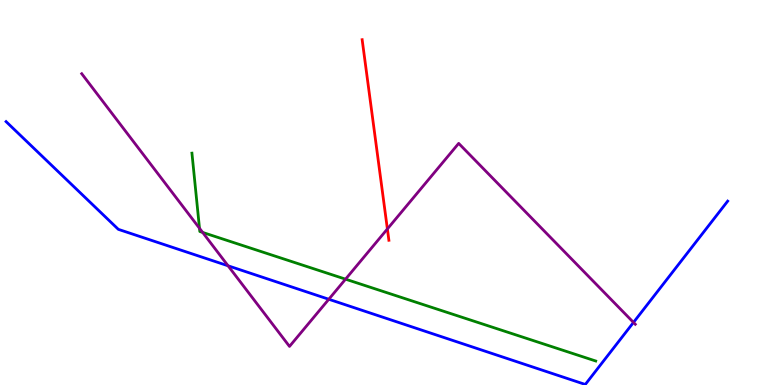[{'lines': ['blue', 'red'], 'intersections': []}, {'lines': ['green', 'red'], 'intersections': []}, {'lines': ['purple', 'red'], 'intersections': [{'x': 5.0, 'y': 4.05}]}, {'lines': ['blue', 'green'], 'intersections': []}, {'lines': ['blue', 'purple'], 'intersections': [{'x': 2.94, 'y': 3.1}, {'x': 4.24, 'y': 2.23}, {'x': 8.17, 'y': 1.63}]}, {'lines': ['green', 'purple'], 'intersections': [{'x': 2.57, 'y': 4.07}, {'x': 2.61, 'y': 3.96}, {'x': 4.46, 'y': 2.75}]}]